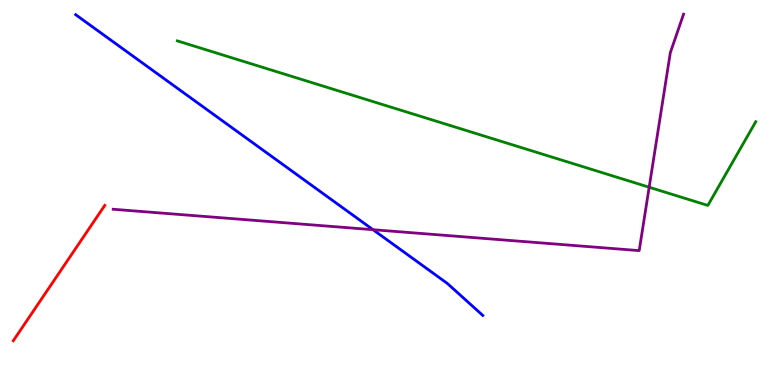[{'lines': ['blue', 'red'], 'intersections': []}, {'lines': ['green', 'red'], 'intersections': []}, {'lines': ['purple', 'red'], 'intersections': []}, {'lines': ['blue', 'green'], 'intersections': []}, {'lines': ['blue', 'purple'], 'intersections': [{'x': 4.81, 'y': 4.03}]}, {'lines': ['green', 'purple'], 'intersections': [{'x': 8.38, 'y': 5.14}]}]